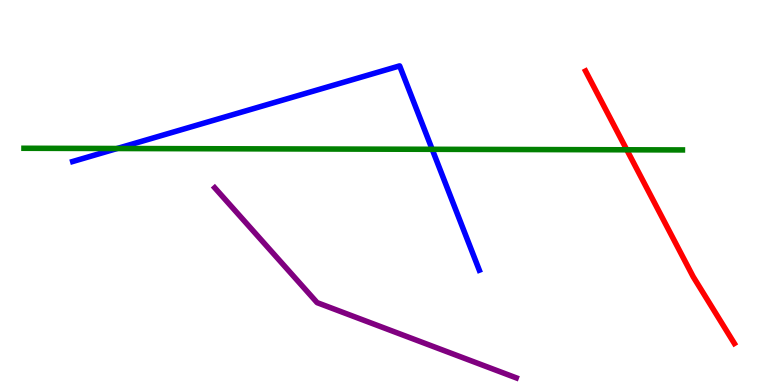[{'lines': ['blue', 'red'], 'intersections': []}, {'lines': ['green', 'red'], 'intersections': [{'x': 8.09, 'y': 6.11}]}, {'lines': ['purple', 'red'], 'intersections': []}, {'lines': ['blue', 'green'], 'intersections': [{'x': 1.51, 'y': 6.14}, {'x': 5.58, 'y': 6.12}]}, {'lines': ['blue', 'purple'], 'intersections': []}, {'lines': ['green', 'purple'], 'intersections': []}]